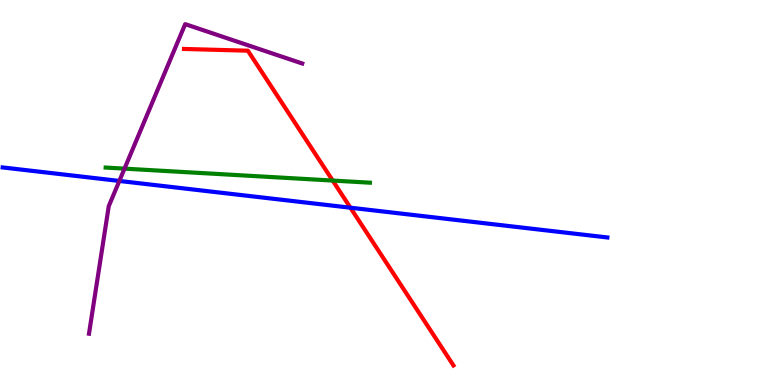[{'lines': ['blue', 'red'], 'intersections': [{'x': 4.52, 'y': 4.6}]}, {'lines': ['green', 'red'], 'intersections': [{'x': 4.29, 'y': 5.31}]}, {'lines': ['purple', 'red'], 'intersections': []}, {'lines': ['blue', 'green'], 'intersections': []}, {'lines': ['blue', 'purple'], 'intersections': [{'x': 1.54, 'y': 5.3}]}, {'lines': ['green', 'purple'], 'intersections': [{'x': 1.61, 'y': 5.62}]}]